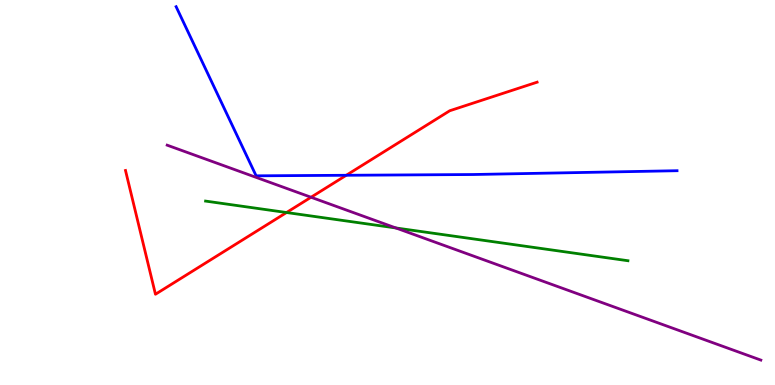[{'lines': ['blue', 'red'], 'intersections': [{'x': 4.47, 'y': 5.45}]}, {'lines': ['green', 'red'], 'intersections': [{'x': 3.7, 'y': 4.48}]}, {'lines': ['purple', 'red'], 'intersections': [{'x': 4.01, 'y': 4.88}]}, {'lines': ['blue', 'green'], 'intersections': []}, {'lines': ['blue', 'purple'], 'intersections': []}, {'lines': ['green', 'purple'], 'intersections': [{'x': 5.11, 'y': 4.08}]}]